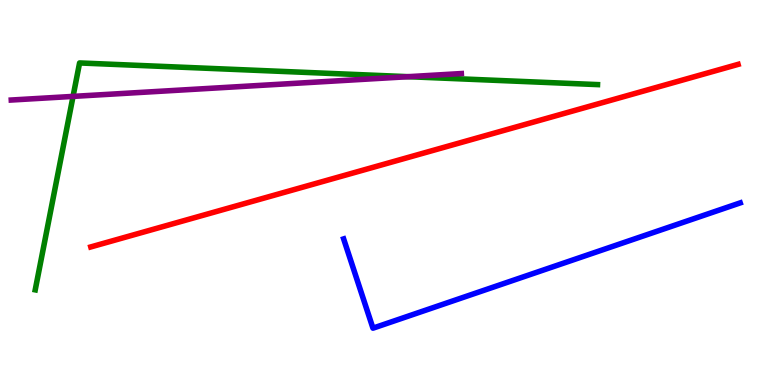[{'lines': ['blue', 'red'], 'intersections': []}, {'lines': ['green', 'red'], 'intersections': []}, {'lines': ['purple', 'red'], 'intersections': []}, {'lines': ['blue', 'green'], 'intersections': []}, {'lines': ['blue', 'purple'], 'intersections': []}, {'lines': ['green', 'purple'], 'intersections': [{'x': 0.943, 'y': 7.5}, {'x': 5.27, 'y': 8.01}]}]